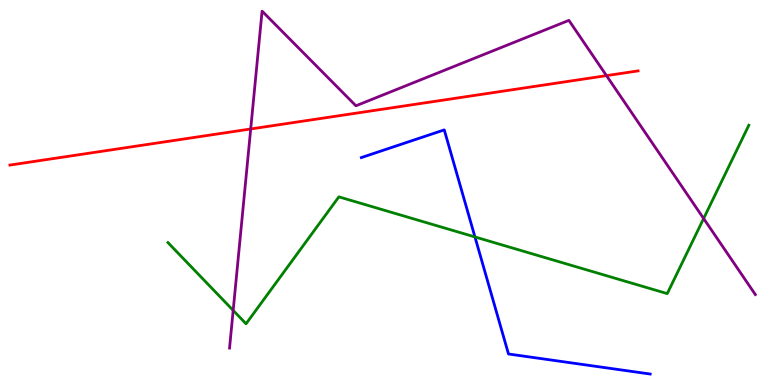[{'lines': ['blue', 'red'], 'intersections': []}, {'lines': ['green', 'red'], 'intersections': []}, {'lines': ['purple', 'red'], 'intersections': [{'x': 3.23, 'y': 6.65}, {'x': 7.83, 'y': 8.04}]}, {'lines': ['blue', 'green'], 'intersections': [{'x': 6.13, 'y': 3.85}]}, {'lines': ['blue', 'purple'], 'intersections': []}, {'lines': ['green', 'purple'], 'intersections': [{'x': 3.01, 'y': 1.94}, {'x': 9.08, 'y': 4.32}]}]